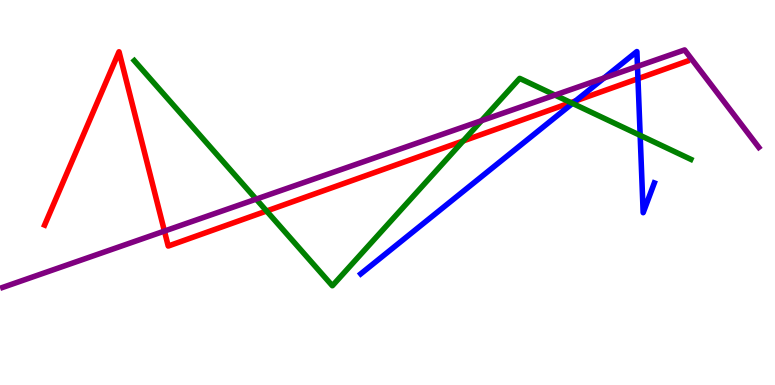[{'lines': ['blue', 'red'], 'intersections': [{'x': 7.43, 'y': 7.38}, {'x': 8.23, 'y': 7.96}]}, {'lines': ['green', 'red'], 'intersections': [{'x': 3.44, 'y': 4.52}, {'x': 5.98, 'y': 6.34}, {'x': 7.37, 'y': 7.34}]}, {'lines': ['purple', 'red'], 'intersections': [{'x': 2.12, 'y': 4.0}]}, {'lines': ['blue', 'green'], 'intersections': [{'x': 7.39, 'y': 7.31}, {'x': 8.26, 'y': 6.48}]}, {'lines': ['blue', 'purple'], 'intersections': [{'x': 7.79, 'y': 7.97}, {'x': 8.23, 'y': 8.28}]}, {'lines': ['green', 'purple'], 'intersections': [{'x': 3.31, 'y': 4.83}, {'x': 6.21, 'y': 6.87}, {'x': 7.16, 'y': 7.53}]}]